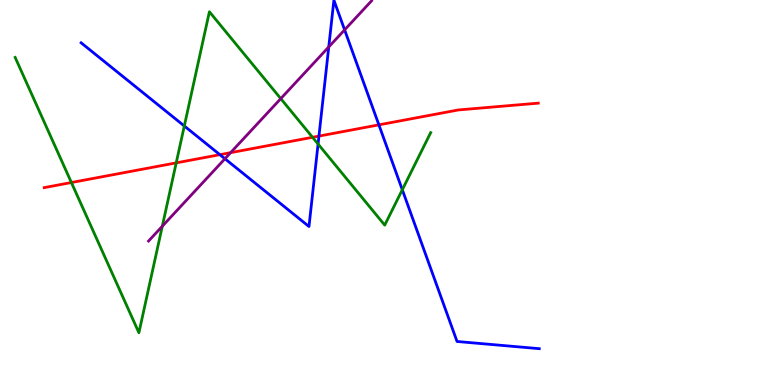[{'lines': ['blue', 'red'], 'intersections': [{'x': 2.84, 'y': 5.98}, {'x': 4.12, 'y': 6.47}, {'x': 4.89, 'y': 6.76}]}, {'lines': ['green', 'red'], 'intersections': [{'x': 0.921, 'y': 5.26}, {'x': 2.27, 'y': 5.77}, {'x': 4.03, 'y': 6.43}]}, {'lines': ['purple', 'red'], 'intersections': [{'x': 2.98, 'y': 6.03}]}, {'lines': ['blue', 'green'], 'intersections': [{'x': 2.38, 'y': 6.73}, {'x': 4.1, 'y': 6.26}, {'x': 5.19, 'y': 5.07}]}, {'lines': ['blue', 'purple'], 'intersections': [{'x': 2.9, 'y': 5.88}, {'x': 4.24, 'y': 8.78}, {'x': 4.45, 'y': 9.22}]}, {'lines': ['green', 'purple'], 'intersections': [{'x': 2.09, 'y': 4.12}, {'x': 3.62, 'y': 7.44}]}]